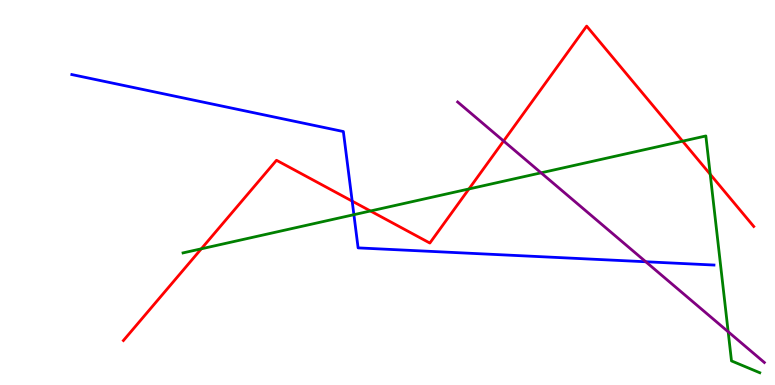[{'lines': ['blue', 'red'], 'intersections': [{'x': 4.54, 'y': 4.78}]}, {'lines': ['green', 'red'], 'intersections': [{'x': 2.6, 'y': 3.54}, {'x': 4.78, 'y': 4.52}, {'x': 6.05, 'y': 5.09}, {'x': 8.81, 'y': 6.33}, {'x': 9.16, 'y': 5.47}]}, {'lines': ['purple', 'red'], 'intersections': [{'x': 6.5, 'y': 6.34}]}, {'lines': ['blue', 'green'], 'intersections': [{'x': 4.57, 'y': 4.42}]}, {'lines': ['blue', 'purple'], 'intersections': [{'x': 8.33, 'y': 3.2}]}, {'lines': ['green', 'purple'], 'intersections': [{'x': 6.98, 'y': 5.51}, {'x': 9.4, 'y': 1.38}]}]